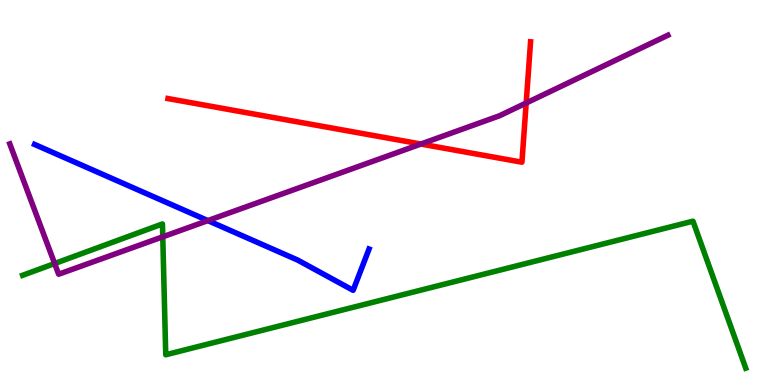[{'lines': ['blue', 'red'], 'intersections': []}, {'lines': ['green', 'red'], 'intersections': []}, {'lines': ['purple', 'red'], 'intersections': [{'x': 5.43, 'y': 6.26}, {'x': 6.79, 'y': 7.32}]}, {'lines': ['blue', 'green'], 'intersections': []}, {'lines': ['blue', 'purple'], 'intersections': [{'x': 2.68, 'y': 4.27}]}, {'lines': ['green', 'purple'], 'intersections': [{'x': 0.705, 'y': 3.15}, {'x': 2.1, 'y': 3.85}]}]